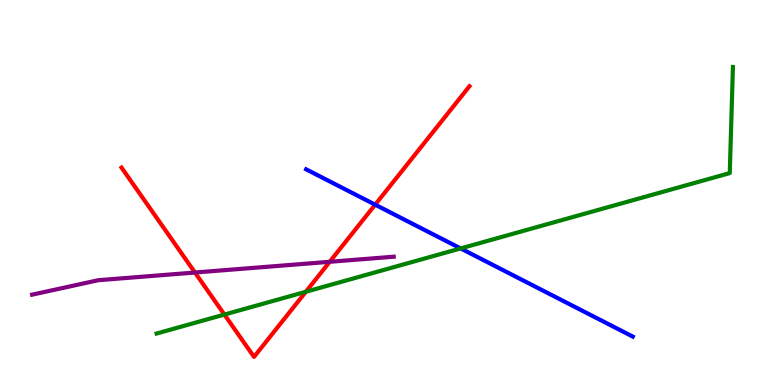[{'lines': ['blue', 'red'], 'intersections': [{'x': 4.84, 'y': 4.68}]}, {'lines': ['green', 'red'], 'intersections': [{'x': 2.9, 'y': 1.83}, {'x': 3.95, 'y': 2.42}]}, {'lines': ['purple', 'red'], 'intersections': [{'x': 2.52, 'y': 2.92}, {'x': 4.25, 'y': 3.2}]}, {'lines': ['blue', 'green'], 'intersections': [{'x': 5.94, 'y': 3.55}]}, {'lines': ['blue', 'purple'], 'intersections': []}, {'lines': ['green', 'purple'], 'intersections': []}]